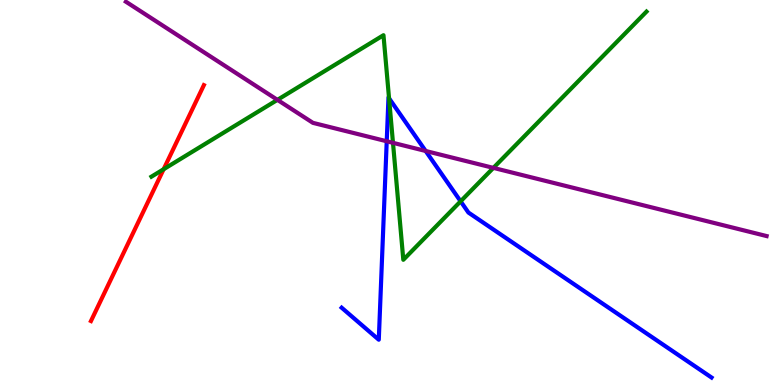[{'lines': ['blue', 'red'], 'intersections': []}, {'lines': ['green', 'red'], 'intersections': [{'x': 2.11, 'y': 5.6}]}, {'lines': ['purple', 'red'], 'intersections': []}, {'lines': ['blue', 'green'], 'intersections': [{'x': 5.02, 'y': 7.45}, {'x': 5.94, 'y': 4.77}]}, {'lines': ['blue', 'purple'], 'intersections': [{'x': 4.99, 'y': 6.33}, {'x': 5.49, 'y': 6.08}]}, {'lines': ['green', 'purple'], 'intersections': [{'x': 3.58, 'y': 7.41}, {'x': 5.07, 'y': 6.29}, {'x': 6.37, 'y': 5.64}]}]